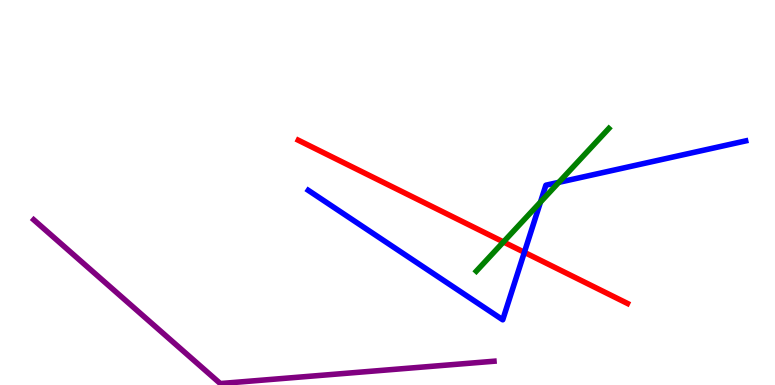[{'lines': ['blue', 'red'], 'intersections': [{'x': 6.77, 'y': 3.45}]}, {'lines': ['green', 'red'], 'intersections': [{'x': 6.5, 'y': 3.72}]}, {'lines': ['purple', 'red'], 'intersections': []}, {'lines': ['blue', 'green'], 'intersections': [{'x': 6.97, 'y': 4.75}, {'x': 7.21, 'y': 5.26}]}, {'lines': ['blue', 'purple'], 'intersections': []}, {'lines': ['green', 'purple'], 'intersections': []}]